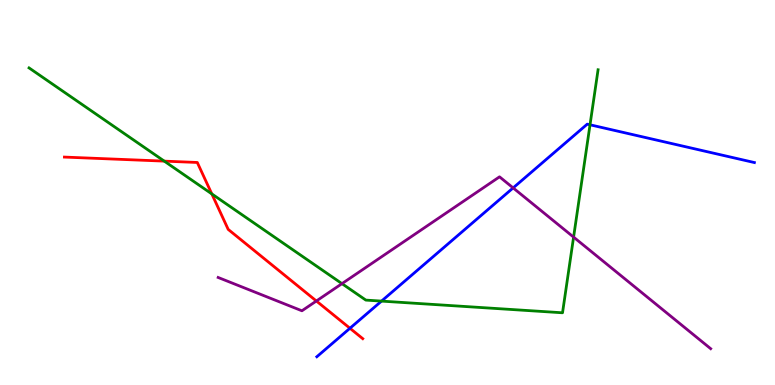[{'lines': ['blue', 'red'], 'intersections': [{'x': 4.52, 'y': 1.47}]}, {'lines': ['green', 'red'], 'intersections': [{'x': 2.12, 'y': 5.81}, {'x': 2.73, 'y': 4.96}]}, {'lines': ['purple', 'red'], 'intersections': [{'x': 4.08, 'y': 2.18}]}, {'lines': ['blue', 'green'], 'intersections': [{'x': 4.92, 'y': 2.18}, {'x': 7.61, 'y': 6.76}]}, {'lines': ['blue', 'purple'], 'intersections': [{'x': 6.62, 'y': 5.12}]}, {'lines': ['green', 'purple'], 'intersections': [{'x': 4.41, 'y': 2.63}, {'x': 7.4, 'y': 3.84}]}]